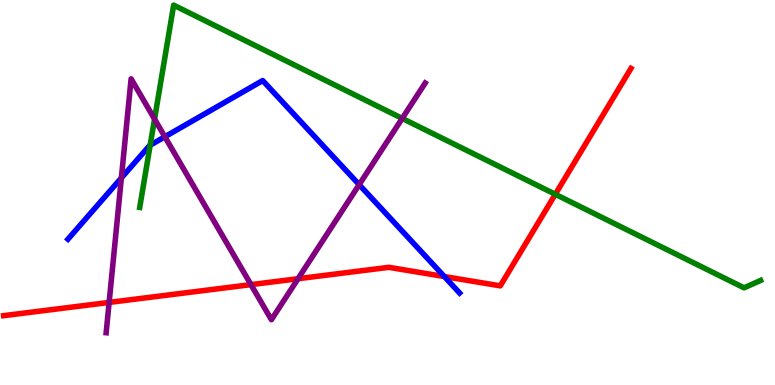[{'lines': ['blue', 'red'], 'intersections': [{'x': 5.73, 'y': 2.82}]}, {'lines': ['green', 'red'], 'intersections': [{'x': 7.17, 'y': 4.95}]}, {'lines': ['purple', 'red'], 'intersections': [{'x': 1.41, 'y': 2.14}, {'x': 3.24, 'y': 2.61}, {'x': 3.85, 'y': 2.76}]}, {'lines': ['blue', 'green'], 'intersections': [{'x': 1.94, 'y': 6.23}]}, {'lines': ['blue', 'purple'], 'intersections': [{'x': 1.57, 'y': 5.38}, {'x': 2.13, 'y': 6.45}, {'x': 4.63, 'y': 5.2}]}, {'lines': ['green', 'purple'], 'intersections': [{'x': 1.99, 'y': 6.91}, {'x': 5.19, 'y': 6.92}]}]